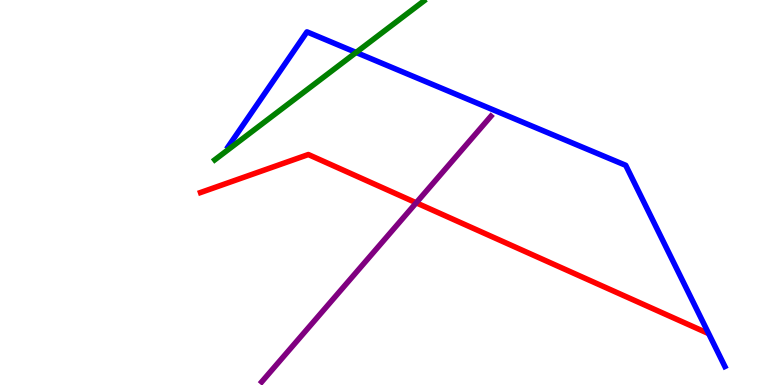[{'lines': ['blue', 'red'], 'intersections': []}, {'lines': ['green', 'red'], 'intersections': []}, {'lines': ['purple', 'red'], 'intersections': [{'x': 5.37, 'y': 4.73}]}, {'lines': ['blue', 'green'], 'intersections': [{'x': 4.59, 'y': 8.64}]}, {'lines': ['blue', 'purple'], 'intersections': []}, {'lines': ['green', 'purple'], 'intersections': []}]